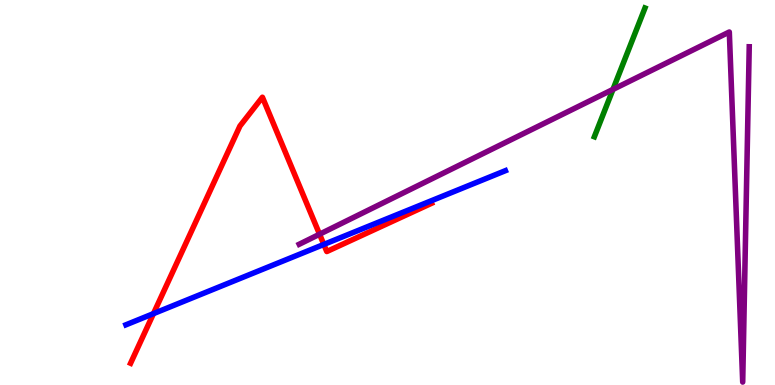[{'lines': ['blue', 'red'], 'intersections': [{'x': 1.98, 'y': 1.85}, {'x': 4.18, 'y': 3.65}]}, {'lines': ['green', 'red'], 'intersections': []}, {'lines': ['purple', 'red'], 'intersections': [{'x': 4.12, 'y': 3.92}]}, {'lines': ['blue', 'green'], 'intersections': []}, {'lines': ['blue', 'purple'], 'intersections': []}, {'lines': ['green', 'purple'], 'intersections': [{'x': 7.91, 'y': 7.68}]}]